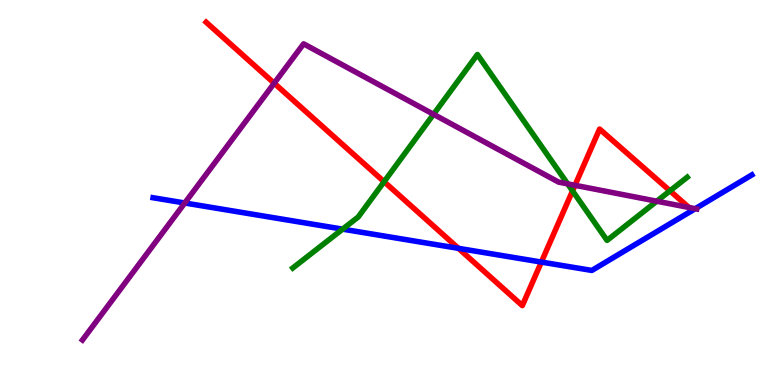[{'lines': ['blue', 'red'], 'intersections': [{'x': 5.92, 'y': 3.55}, {'x': 6.99, 'y': 3.19}]}, {'lines': ['green', 'red'], 'intersections': [{'x': 4.96, 'y': 5.28}, {'x': 7.39, 'y': 5.04}, {'x': 8.64, 'y': 5.04}]}, {'lines': ['purple', 'red'], 'intersections': [{'x': 3.54, 'y': 7.84}, {'x': 7.42, 'y': 5.19}, {'x': 8.89, 'y': 4.61}]}, {'lines': ['blue', 'green'], 'intersections': [{'x': 4.42, 'y': 4.05}]}, {'lines': ['blue', 'purple'], 'intersections': [{'x': 2.38, 'y': 4.73}, {'x': 8.97, 'y': 4.58}]}, {'lines': ['green', 'purple'], 'intersections': [{'x': 5.59, 'y': 7.03}, {'x': 7.32, 'y': 5.22}, {'x': 8.47, 'y': 4.77}]}]